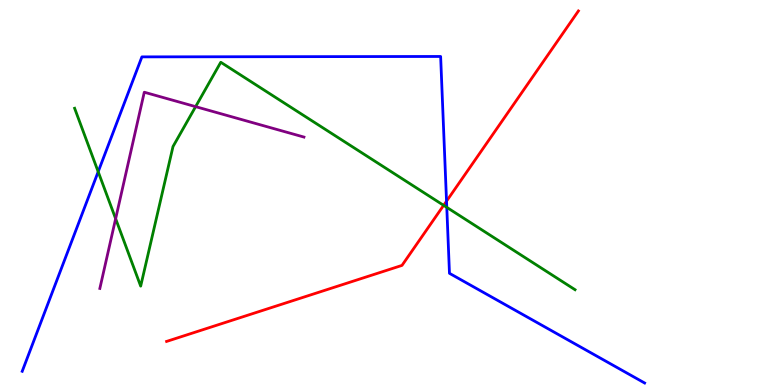[{'lines': ['blue', 'red'], 'intersections': [{'x': 5.76, 'y': 4.77}]}, {'lines': ['green', 'red'], 'intersections': [{'x': 5.72, 'y': 4.67}]}, {'lines': ['purple', 'red'], 'intersections': []}, {'lines': ['blue', 'green'], 'intersections': [{'x': 1.27, 'y': 5.54}, {'x': 5.76, 'y': 4.61}]}, {'lines': ['blue', 'purple'], 'intersections': []}, {'lines': ['green', 'purple'], 'intersections': [{'x': 1.49, 'y': 4.32}, {'x': 2.52, 'y': 7.23}]}]